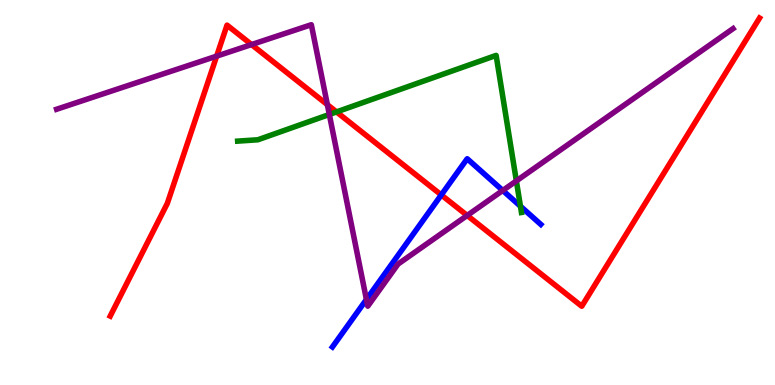[{'lines': ['blue', 'red'], 'intersections': [{'x': 5.69, 'y': 4.94}]}, {'lines': ['green', 'red'], 'intersections': [{'x': 4.34, 'y': 7.09}]}, {'lines': ['purple', 'red'], 'intersections': [{'x': 2.8, 'y': 8.54}, {'x': 3.25, 'y': 8.84}, {'x': 4.22, 'y': 7.28}, {'x': 6.03, 'y': 4.4}]}, {'lines': ['blue', 'green'], 'intersections': [{'x': 6.72, 'y': 4.64}]}, {'lines': ['blue', 'purple'], 'intersections': [{'x': 4.73, 'y': 2.22}, {'x': 6.49, 'y': 5.05}]}, {'lines': ['green', 'purple'], 'intersections': [{'x': 4.25, 'y': 7.03}, {'x': 6.66, 'y': 5.3}]}]